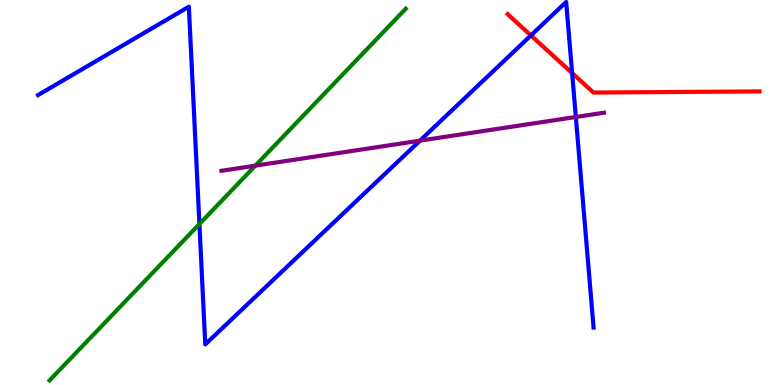[{'lines': ['blue', 'red'], 'intersections': [{'x': 6.85, 'y': 9.08}, {'x': 7.38, 'y': 8.1}]}, {'lines': ['green', 'red'], 'intersections': []}, {'lines': ['purple', 'red'], 'intersections': []}, {'lines': ['blue', 'green'], 'intersections': [{'x': 2.57, 'y': 4.18}]}, {'lines': ['blue', 'purple'], 'intersections': [{'x': 5.42, 'y': 6.35}, {'x': 7.43, 'y': 6.96}]}, {'lines': ['green', 'purple'], 'intersections': [{'x': 3.29, 'y': 5.7}]}]